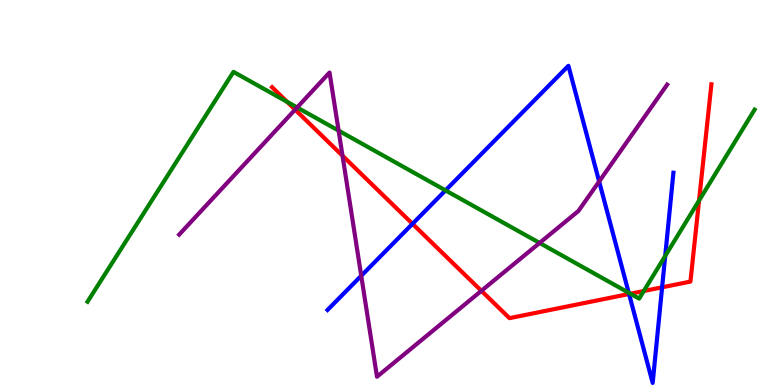[{'lines': ['blue', 'red'], 'intersections': [{'x': 5.32, 'y': 4.19}, {'x': 8.12, 'y': 2.36}, {'x': 8.54, 'y': 2.54}]}, {'lines': ['green', 'red'], 'intersections': [{'x': 3.71, 'y': 7.35}, {'x': 8.13, 'y': 2.37}, {'x': 8.31, 'y': 2.44}, {'x': 9.02, 'y': 4.79}]}, {'lines': ['purple', 'red'], 'intersections': [{'x': 3.81, 'y': 7.15}, {'x': 4.42, 'y': 5.95}, {'x': 6.21, 'y': 2.45}]}, {'lines': ['blue', 'green'], 'intersections': [{'x': 5.75, 'y': 5.06}, {'x': 8.11, 'y': 2.4}, {'x': 8.58, 'y': 3.35}]}, {'lines': ['blue', 'purple'], 'intersections': [{'x': 4.66, 'y': 2.84}, {'x': 7.73, 'y': 5.29}]}, {'lines': ['green', 'purple'], 'intersections': [{'x': 3.83, 'y': 7.21}, {'x': 4.37, 'y': 6.61}, {'x': 6.96, 'y': 3.69}]}]